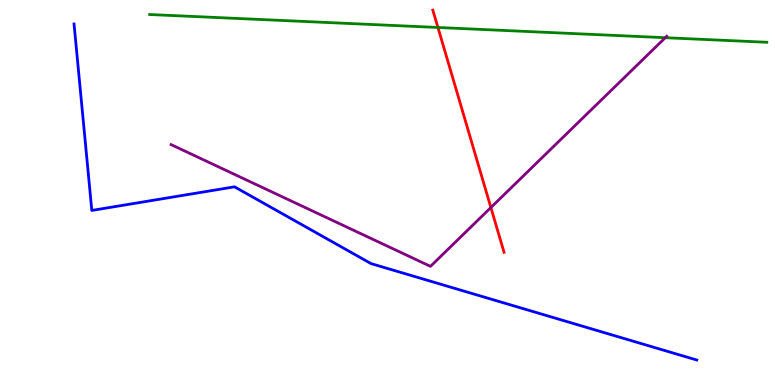[{'lines': ['blue', 'red'], 'intersections': []}, {'lines': ['green', 'red'], 'intersections': [{'x': 5.65, 'y': 9.29}]}, {'lines': ['purple', 'red'], 'intersections': [{'x': 6.33, 'y': 4.61}]}, {'lines': ['blue', 'green'], 'intersections': []}, {'lines': ['blue', 'purple'], 'intersections': []}, {'lines': ['green', 'purple'], 'intersections': [{'x': 8.58, 'y': 9.02}]}]